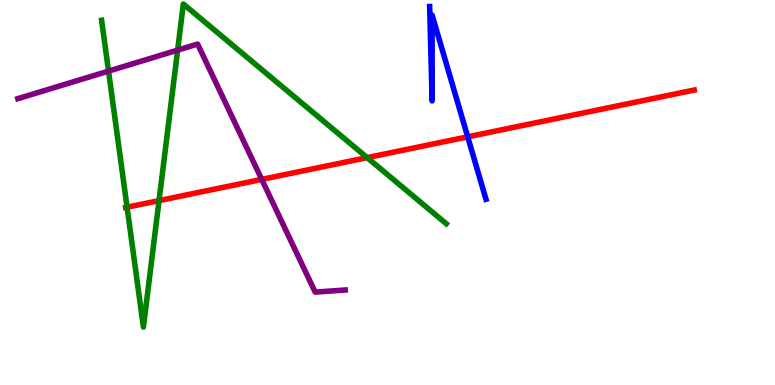[{'lines': ['blue', 'red'], 'intersections': [{'x': 6.03, 'y': 6.45}]}, {'lines': ['green', 'red'], 'intersections': [{'x': 1.64, 'y': 4.62}, {'x': 2.05, 'y': 4.79}, {'x': 4.74, 'y': 5.91}]}, {'lines': ['purple', 'red'], 'intersections': [{'x': 3.38, 'y': 5.34}]}, {'lines': ['blue', 'green'], 'intersections': []}, {'lines': ['blue', 'purple'], 'intersections': []}, {'lines': ['green', 'purple'], 'intersections': [{'x': 1.4, 'y': 8.15}, {'x': 2.29, 'y': 8.7}]}]